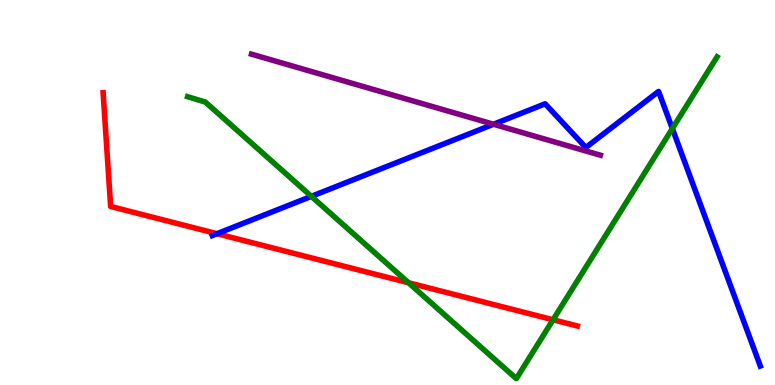[{'lines': ['blue', 'red'], 'intersections': [{'x': 2.8, 'y': 3.93}]}, {'lines': ['green', 'red'], 'intersections': [{'x': 5.27, 'y': 2.66}, {'x': 7.14, 'y': 1.69}]}, {'lines': ['purple', 'red'], 'intersections': []}, {'lines': ['blue', 'green'], 'intersections': [{'x': 4.02, 'y': 4.9}, {'x': 8.68, 'y': 6.66}]}, {'lines': ['blue', 'purple'], 'intersections': [{'x': 6.37, 'y': 6.77}]}, {'lines': ['green', 'purple'], 'intersections': []}]